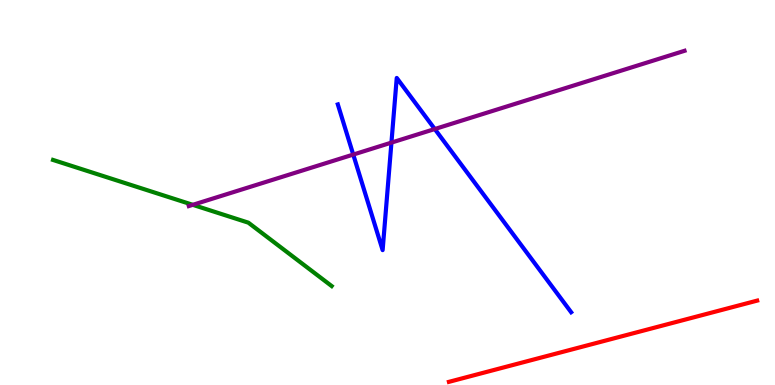[{'lines': ['blue', 'red'], 'intersections': []}, {'lines': ['green', 'red'], 'intersections': []}, {'lines': ['purple', 'red'], 'intersections': []}, {'lines': ['blue', 'green'], 'intersections': []}, {'lines': ['blue', 'purple'], 'intersections': [{'x': 4.56, 'y': 5.99}, {'x': 5.05, 'y': 6.3}, {'x': 5.61, 'y': 6.65}]}, {'lines': ['green', 'purple'], 'intersections': [{'x': 2.49, 'y': 4.68}]}]